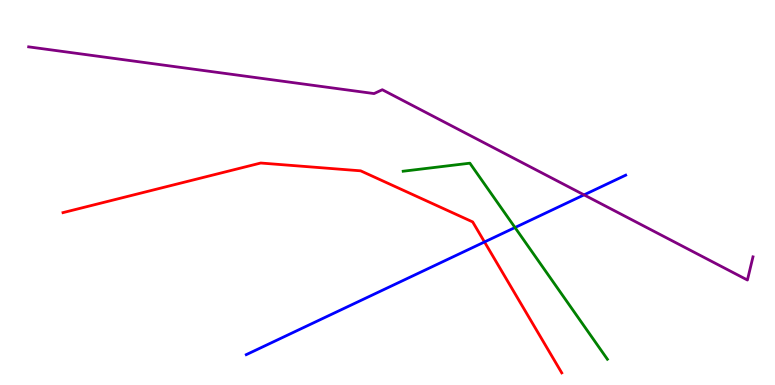[{'lines': ['blue', 'red'], 'intersections': [{'x': 6.25, 'y': 3.72}]}, {'lines': ['green', 'red'], 'intersections': []}, {'lines': ['purple', 'red'], 'intersections': []}, {'lines': ['blue', 'green'], 'intersections': [{'x': 6.65, 'y': 4.09}]}, {'lines': ['blue', 'purple'], 'intersections': [{'x': 7.54, 'y': 4.94}]}, {'lines': ['green', 'purple'], 'intersections': []}]